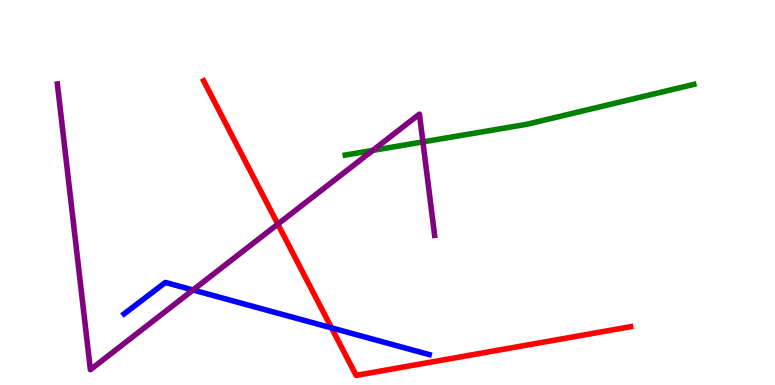[{'lines': ['blue', 'red'], 'intersections': [{'x': 4.28, 'y': 1.48}]}, {'lines': ['green', 'red'], 'intersections': []}, {'lines': ['purple', 'red'], 'intersections': [{'x': 3.58, 'y': 4.18}]}, {'lines': ['blue', 'green'], 'intersections': []}, {'lines': ['blue', 'purple'], 'intersections': [{'x': 2.49, 'y': 2.47}]}, {'lines': ['green', 'purple'], 'intersections': [{'x': 4.81, 'y': 6.09}, {'x': 5.46, 'y': 6.31}]}]